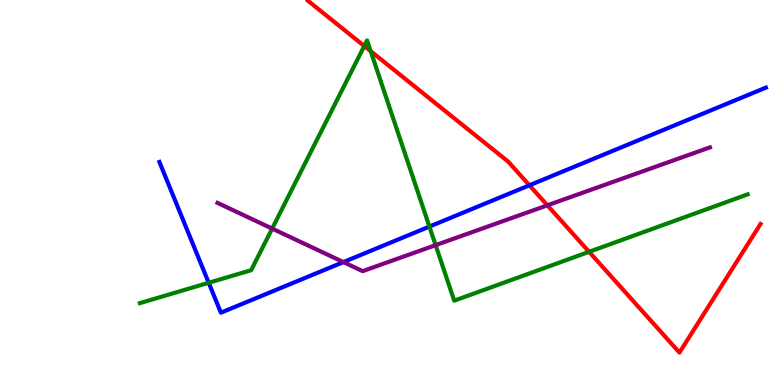[{'lines': ['blue', 'red'], 'intersections': [{'x': 6.83, 'y': 5.19}]}, {'lines': ['green', 'red'], 'intersections': [{'x': 4.7, 'y': 8.81}, {'x': 4.78, 'y': 8.67}, {'x': 7.6, 'y': 3.46}]}, {'lines': ['purple', 'red'], 'intersections': [{'x': 7.06, 'y': 4.67}]}, {'lines': ['blue', 'green'], 'intersections': [{'x': 2.69, 'y': 2.66}, {'x': 5.54, 'y': 4.11}]}, {'lines': ['blue', 'purple'], 'intersections': [{'x': 4.43, 'y': 3.19}]}, {'lines': ['green', 'purple'], 'intersections': [{'x': 3.51, 'y': 4.06}, {'x': 5.62, 'y': 3.63}]}]